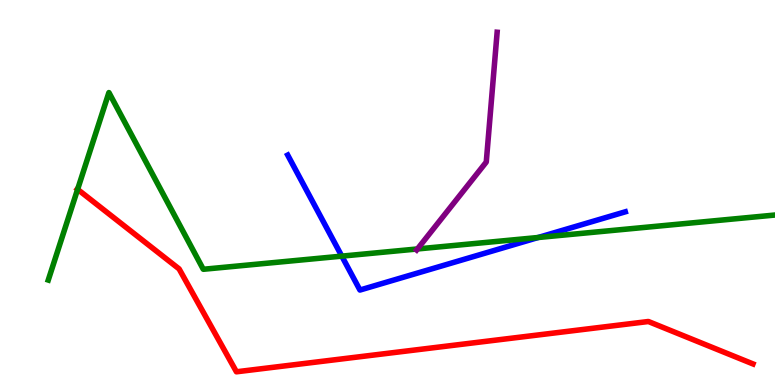[{'lines': ['blue', 'red'], 'intersections': []}, {'lines': ['green', 'red'], 'intersections': [{'x': 1.0, 'y': 5.08}]}, {'lines': ['purple', 'red'], 'intersections': []}, {'lines': ['blue', 'green'], 'intersections': [{'x': 4.41, 'y': 3.35}, {'x': 6.94, 'y': 3.83}]}, {'lines': ['blue', 'purple'], 'intersections': []}, {'lines': ['green', 'purple'], 'intersections': [{'x': 5.39, 'y': 3.53}]}]